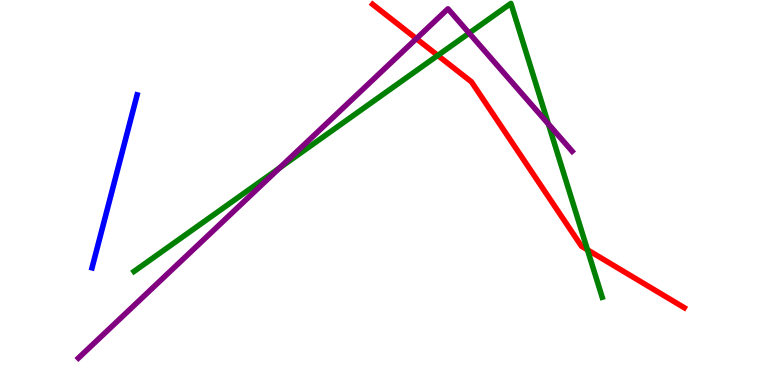[{'lines': ['blue', 'red'], 'intersections': []}, {'lines': ['green', 'red'], 'intersections': [{'x': 5.65, 'y': 8.56}, {'x': 7.58, 'y': 3.51}]}, {'lines': ['purple', 'red'], 'intersections': [{'x': 5.37, 'y': 9.0}]}, {'lines': ['blue', 'green'], 'intersections': []}, {'lines': ['blue', 'purple'], 'intersections': []}, {'lines': ['green', 'purple'], 'intersections': [{'x': 3.61, 'y': 5.64}, {'x': 6.05, 'y': 9.14}, {'x': 7.08, 'y': 6.78}]}]